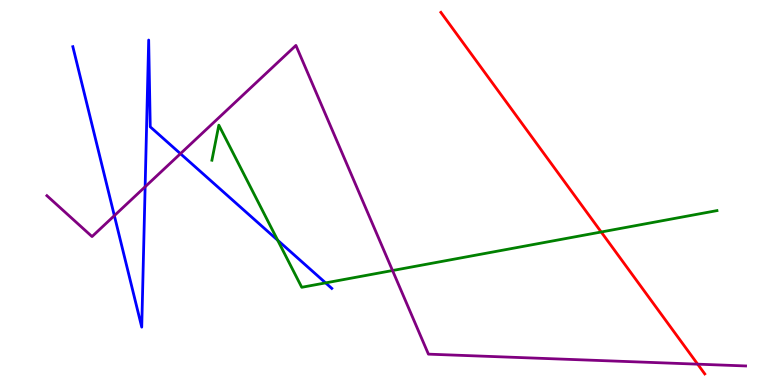[{'lines': ['blue', 'red'], 'intersections': []}, {'lines': ['green', 'red'], 'intersections': [{'x': 7.76, 'y': 3.97}]}, {'lines': ['purple', 'red'], 'intersections': [{'x': 9.0, 'y': 0.541}]}, {'lines': ['blue', 'green'], 'intersections': [{'x': 3.58, 'y': 3.76}, {'x': 4.2, 'y': 2.65}]}, {'lines': ['blue', 'purple'], 'intersections': [{'x': 1.48, 'y': 4.4}, {'x': 1.87, 'y': 5.15}, {'x': 2.33, 'y': 6.01}]}, {'lines': ['green', 'purple'], 'intersections': [{'x': 5.06, 'y': 2.97}]}]